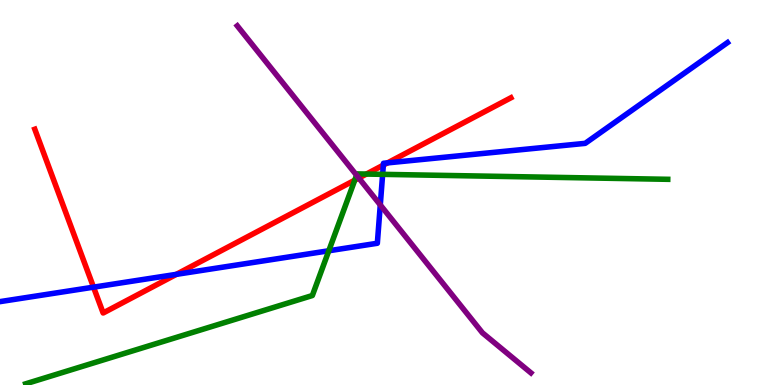[{'lines': ['blue', 'red'], 'intersections': [{'x': 1.21, 'y': 2.54}, {'x': 2.28, 'y': 2.87}, {'x': 4.95, 'y': 5.71}, {'x': 5.0, 'y': 5.77}]}, {'lines': ['green', 'red'], 'intersections': [{'x': 4.58, 'y': 5.32}, {'x': 4.73, 'y': 5.48}]}, {'lines': ['purple', 'red'], 'intersections': [{'x': 4.63, 'y': 5.38}]}, {'lines': ['blue', 'green'], 'intersections': [{'x': 4.24, 'y': 3.49}, {'x': 4.94, 'y': 5.47}]}, {'lines': ['blue', 'purple'], 'intersections': [{'x': 4.91, 'y': 4.68}]}, {'lines': ['green', 'purple'], 'intersections': [{'x': 4.6, 'y': 5.45}]}]